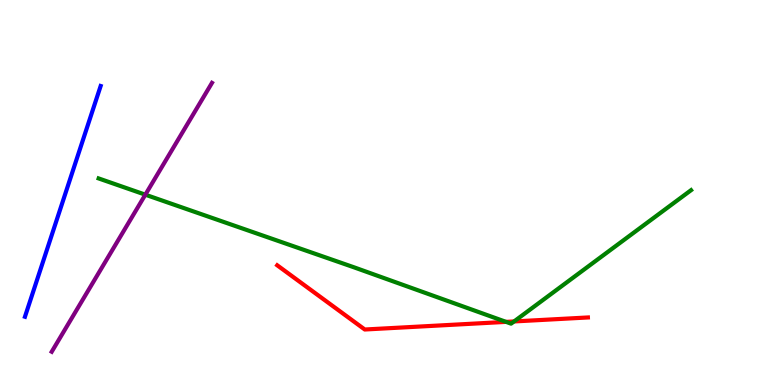[{'lines': ['blue', 'red'], 'intersections': []}, {'lines': ['green', 'red'], 'intersections': [{'x': 6.53, 'y': 1.64}, {'x': 6.63, 'y': 1.65}]}, {'lines': ['purple', 'red'], 'intersections': []}, {'lines': ['blue', 'green'], 'intersections': []}, {'lines': ['blue', 'purple'], 'intersections': []}, {'lines': ['green', 'purple'], 'intersections': [{'x': 1.88, 'y': 4.94}]}]